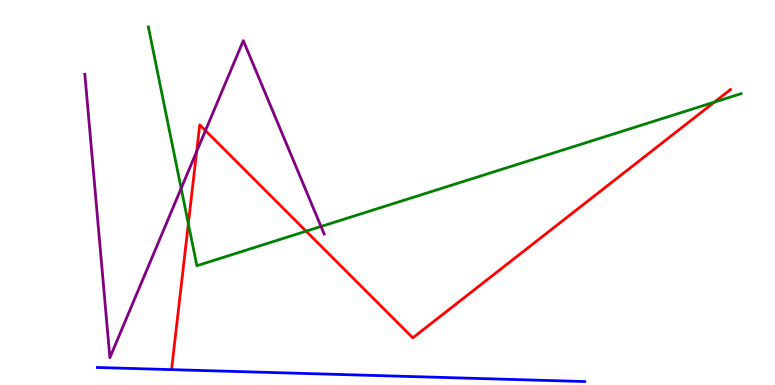[{'lines': ['blue', 'red'], 'intersections': []}, {'lines': ['green', 'red'], 'intersections': [{'x': 2.43, 'y': 4.19}, {'x': 3.95, 'y': 4.0}, {'x': 9.22, 'y': 7.35}]}, {'lines': ['purple', 'red'], 'intersections': [{'x': 2.54, 'y': 6.07}, {'x': 2.65, 'y': 6.61}]}, {'lines': ['blue', 'green'], 'intersections': []}, {'lines': ['blue', 'purple'], 'intersections': []}, {'lines': ['green', 'purple'], 'intersections': [{'x': 2.34, 'y': 5.11}, {'x': 4.14, 'y': 4.12}]}]